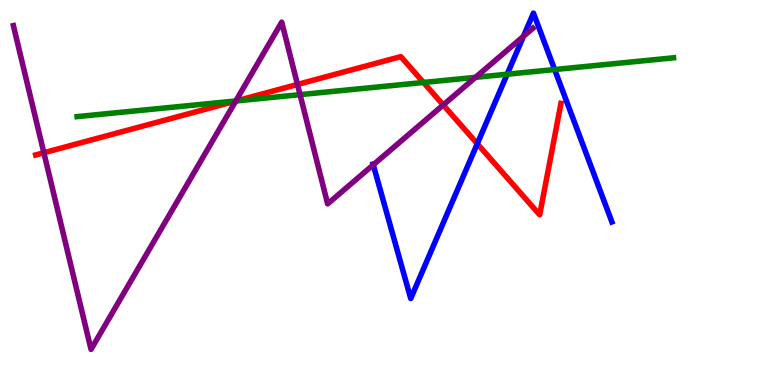[{'lines': ['blue', 'red'], 'intersections': [{'x': 6.16, 'y': 6.27}]}, {'lines': ['green', 'red'], 'intersections': [{'x': 3.05, 'y': 7.38}, {'x': 5.46, 'y': 7.86}]}, {'lines': ['purple', 'red'], 'intersections': [{'x': 0.566, 'y': 6.03}, {'x': 3.04, 'y': 7.37}, {'x': 3.84, 'y': 7.81}, {'x': 5.72, 'y': 7.27}]}, {'lines': ['blue', 'green'], 'intersections': [{'x': 6.54, 'y': 8.07}, {'x': 7.16, 'y': 8.19}]}, {'lines': ['blue', 'purple'], 'intersections': [{'x': 4.82, 'y': 5.72}, {'x': 6.75, 'y': 9.06}]}, {'lines': ['green', 'purple'], 'intersections': [{'x': 3.04, 'y': 7.38}, {'x': 3.87, 'y': 7.54}, {'x': 6.14, 'y': 7.99}]}]